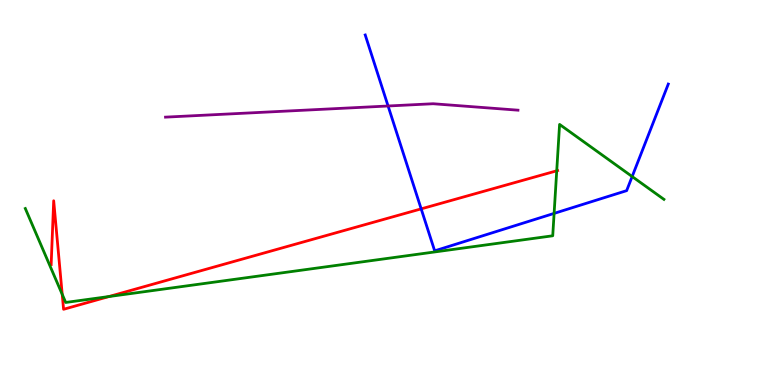[{'lines': ['blue', 'red'], 'intersections': [{'x': 5.43, 'y': 4.57}]}, {'lines': ['green', 'red'], 'intersections': [{'x': 0.803, 'y': 2.35}, {'x': 1.41, 'y': 2.3}, {'x': 7.18, 'y': 5.56}]}, {'lines': ['purple', 'red'], 'intersections': []}, {'lines': ['blue', 'green'], 'intersections': [{'x': 7.15, 'y': 4.46}, {'x': 8.16, 'y': 5.41}]}, {'lines': ['blue', 'purple'], 'intersections': [{'x': 5.01, 'y': 7.25}]}, {'lines': ['green', 'purple'], 'intersections': []}]